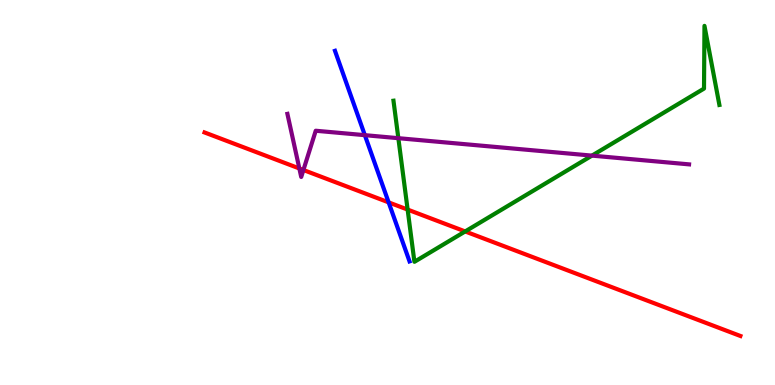[{'lines': ['blue', 'red'], 'intersections': [{'x': 5.01, 'y': 4.74}]}, {'lines': ['green', 'red'], 'intersections': [{'x': 5.26, 'y': 4.56}, {'x': 6.0, 'y': 3.99}]}, {'lines': ['purple', 'red'], 'intersections': [{'x': 3.86, 'y': 5.62}, {'x': 3.91, 'y': 5.58}]}, {'lines': ['blue', 'green'], 'intersections': []}, {'lines': ['blue', 'purple'], 'intersections': [{'x': 4.71, 'y': 6.49}]}, {'lines': ['green', 'purple'], 'intersections': [{'x': 5.14, 'y': 6.41}, {'x': 7.64, 'y': 5.96}]}]